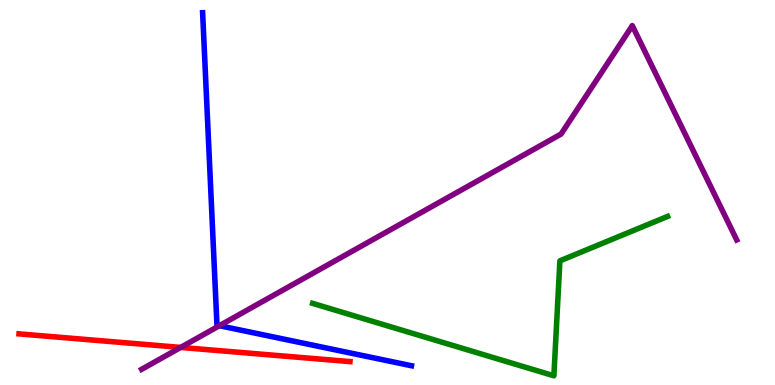[{'lines': ['blue', 'red'], 'intersections': []}, {'lines': ['green', 'red'], 'intersections': []}, {'lines': ['purple', 'red'], 'intersections': [{'x': 2.33, 'y': 0.976}]}, {'lines': ['blue', 'green'], 'intersections': []}, {'lines': ['blue', 'purple'], 'intersections': [{'x': 2.83, 'y': 1.54}]}, {'lines': ['green', 'purple'], 'intersections': []}]